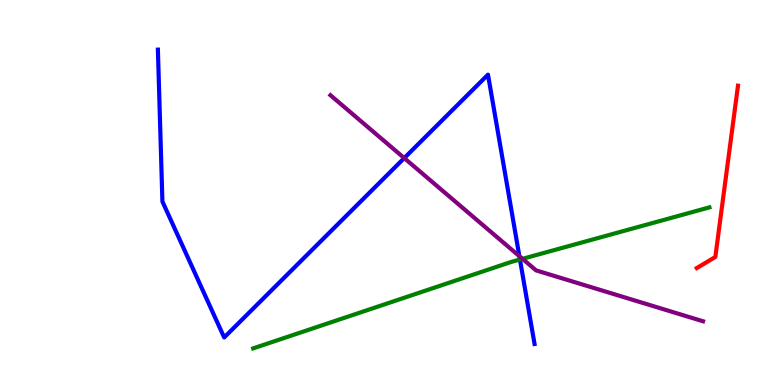[{'lines': ['blue', 'red'], 'intersections': []}, {'lines': ['green', 'red'], 'intersections': []}, {'lines': ['purple', 'red'], 'intersections': []}, {'lines': ['blue', 'green'], 'intersections': [{'x': 6.71, 'y': 3.26}]}, {'lines': ['blue', 'purple'], 'intersections': [{'x': 5.22, 'y': 5.89}, {'x': 6.7, 'y': 3.35}]}, {'lines': ['green', 'purple'], 'intersections': [{'x': 6.74, 'y': 3.28}]}]